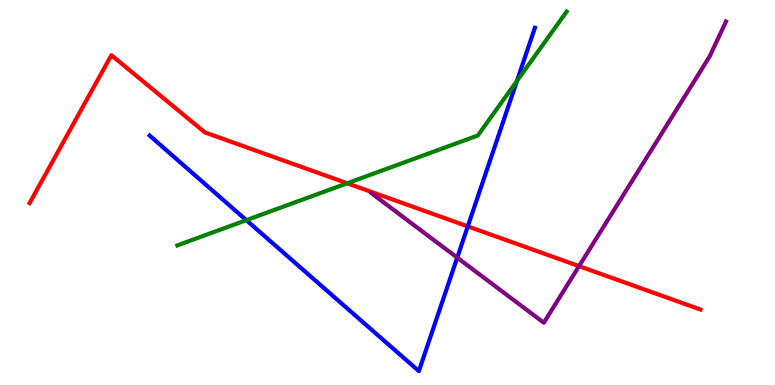[{'lines': ['blue', 'red'], 'intersections': [{'x': 6.04, 'y': 4.12}]}, {'lines': ['green', 'red'], 'intersections': [{'x': 4.48, 'y': 5.24}]}, {'lines': ['purple', 'red'], 'intersections': [{'x': 7.47, 'y': 3.09}]}, {'lines': ['blue', 'green'], 'intersections': [{'x': 3.18, 'y': 4.28}, {'x': 6.67, 'y': 7.9}]}, {'lines': ['blue', 'purple'], 'intersections': [{'x': 5.9, 'y': 3.31}]}, {'lines': ['green', 'purple'], 'intersections': []}]